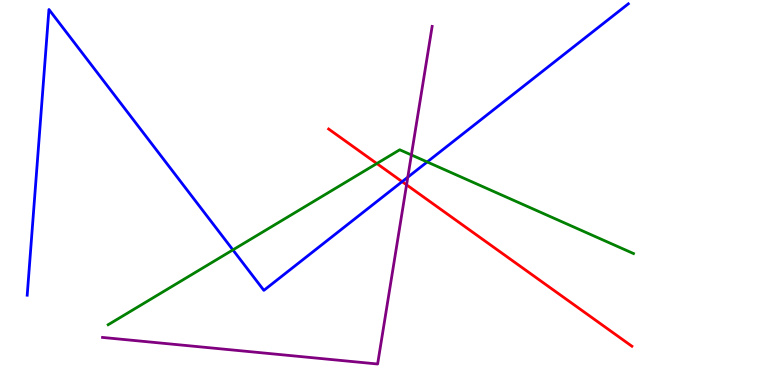[{'lines': ['blue', 'red'], 'intersections': [{'x': 5.19, 'y': 5.28}]}, {'lines': ['green', 'red'], 'intersections': [{'x': 4.86, 'y': 5.75}]}, {'lines': ['purple', 'red'], 'intersections': [{'x': 5.25, 'y': 5.2}]}, {'lines': ['blue', 'green'], 'intersections': [{'x': 3.01, 'y': 3.51}, {'x': 5.51, 'y': 5.79}]}, {'lines': ['blue', 'purple'], 'intersections': [{'x': 5.26, 'y': 5.4}]}, {'lines': ['green', 'purple'], 'intersections': [{'x': 5.31, 'y': 5.98}]}]